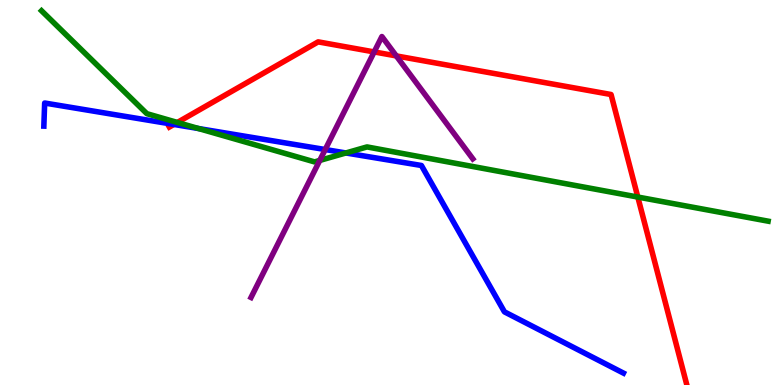[{'lines': ['blue', 'red'], 'intersections': [{'x': 2.24, 'y': 6.77}]}, {'lines': ['green', 'red'], 'intersections': [{'x': 2.29, 'y': 6.82}, {'x': 8.23, 'y': 4.88}]}, {'lines': ['purple', 'red'], 'intersections': [{'x': 4.83, 'y': 8.65}, {'x': 5.11, 'y': 8.55}]}, {'lines': ['blue', 'green'], 'intersections': [{'x': 2.56, 'y': 6.66}, {'x': 4.46, 'y': 6.03}]}, {'lines': ['blue', 'purple'], 'intersections': [{'x': 4.2, 'y': 6.12}]}, {'lines': ['green', 'purple'], 'intersections': [{'x': 4.13, 'y': 5.83}]}]